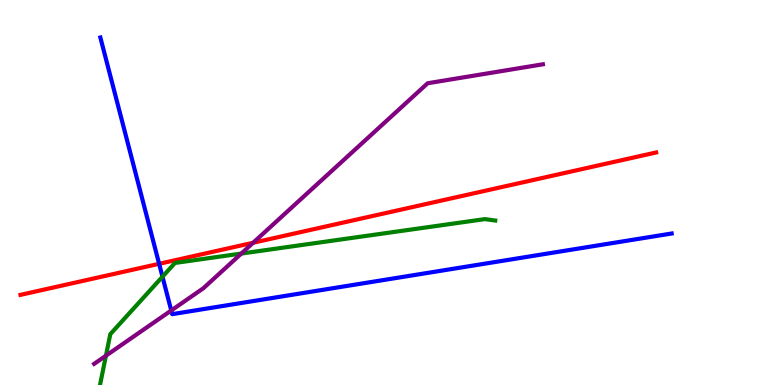[{'lines': ['blue', 'red'], 'intersections': [{'x': 2.05, 'y': 3.15}]}, {'lines': ['green', 'red'], 'intersections': []}, {'lines': ['purple', 'red'], 'intersections': [{'x': 3.27, 'y': 3.69}]}, {'lines': ['blue', 'green'], 'intersections': [{'x': 2.1, 'y': 2.81}]}, {'lines': ['blue', 'purple'], 'intersections': [{'x': 2.21, 'y': 1.94}]}, {'lines': ['green', 'purple'], 'intersections': [{'x': 1.37, 'y': 0.761}, {'x': 3.11, 'y': 3.41}]}]